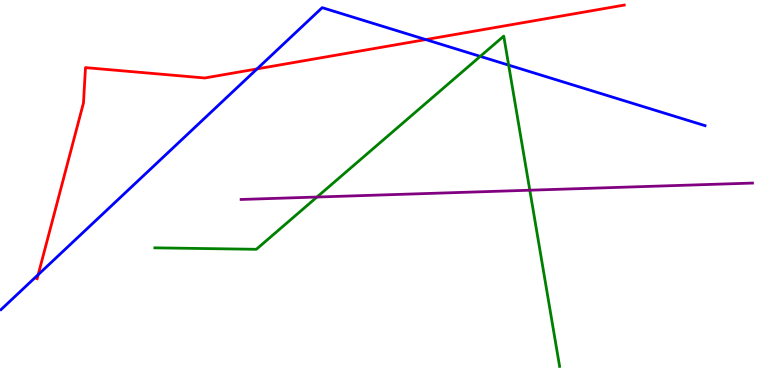[{'lines': ['blue', 'red'], 'intersections': [{'x': 0.493, 'y': 2.87}, {'x': 3.32, 'y': 8.21}, {'x': 5.49, 'y': 8.97}]}, {'lines': ['green', 'red'], 'intersections': []}, {'lines': ['purple', 'red'], 'intersections': []}, {'lines': ['blue', 'green'], 'intersections': [{'x': 6.2, 'y': 8.54}, {'x': 6.56, 'y': 8.31}]}, {'lines': ['blue', 'purple'], 'intersections': []}, {'lines': ['green', 'purple'], 'intersections': [{'x': 4.09, 'y': 4.88}, {'x': 6.84, 'y': 5.06}]}]